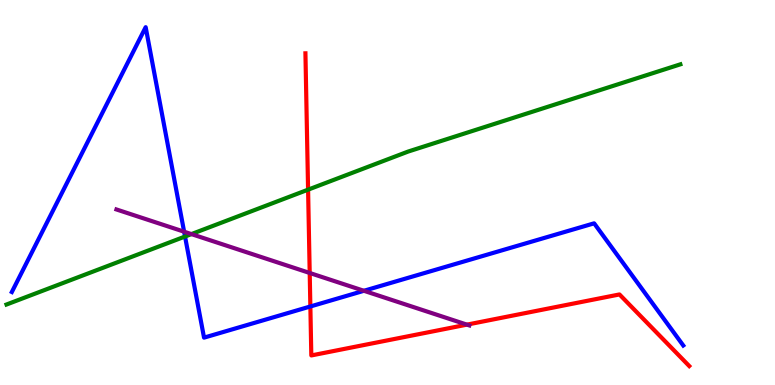[{'lines': ['blue', 'red'], 'intersections': [{'x': 4.0, 'y': 2.04}]}, {'lines': ['green', 'red'], 'intersections': [{'x': 3.98, 'y': 5.07}]}, {'lines': ['purple', 'red'], 'intersections': [{'x': 4.0, 'y': 2.91}, {'x': 6.02, 'y': 1.57}]}, {'lines': ['blue', 'green'], 'intersections': [{'x': 2.39, 'y': 3.86}]}, {'lines': ['blue', 'purple'], 'intersections': [{'x': 2.38, 'y': 3.98}, {'x': 4.7, 'y': 2.45}]}, {'lines': ['green', 'purple'], 'intersections': [{'x': 2.47, 'y': 3.92}]}]